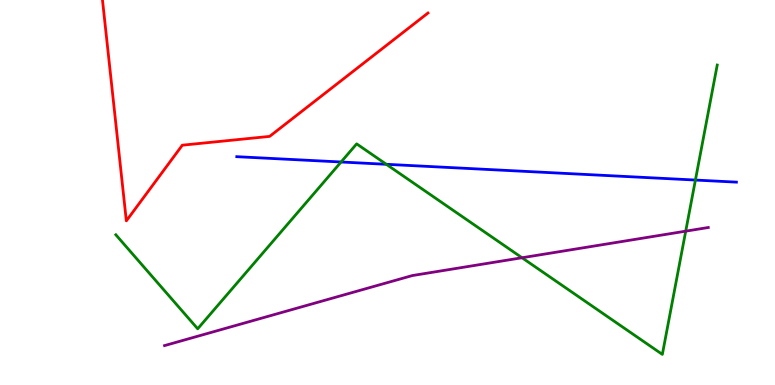[{'lines': ['blue', 'red'], 'intersections': []}, {'lines': ['green', 'red'], 'intersections': []}, {'lines': ['purple', 'red'], 'intersections': []}, {'lines': ['blue', 'green'], 'intersections': [{'x': 4.4, 'y': 5.79}, {'x': 4.98, 'y': 5.73}, {'x': 8.97, 'y': 5.32}]}, {'lines': ['blue', 'purple'], 'intersections': []}, {'lines': ['green', 'purple'], 'intersections': [{'x': 6.74, 'y': 3.31}, {'x': 8.85, 'y': 4.0}]}]